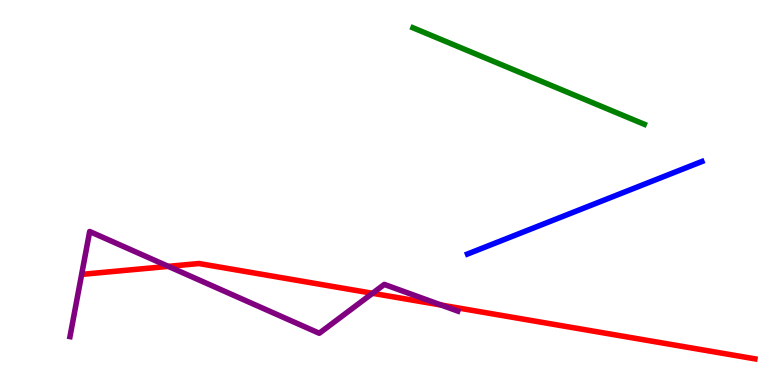[{'lines': ['blue', 'red'], 'intersections': []}, {'lines': ['green', 'red'], 'intersections': []}, {'lines': ['purple', 'red'], 'intersections': [{'x': 2.17, 'y': 3.08}, {'x': 4.81, 'y': 2.38}, {'x': 5.69, 'y': 2.08}]}, {'lines': ['blue', 'green'], 'intersections': []}, {'lines': ['blue', 'purple'], 'intersections': []}, {'lines': ['green', 'purple'], 'intersections': []}]